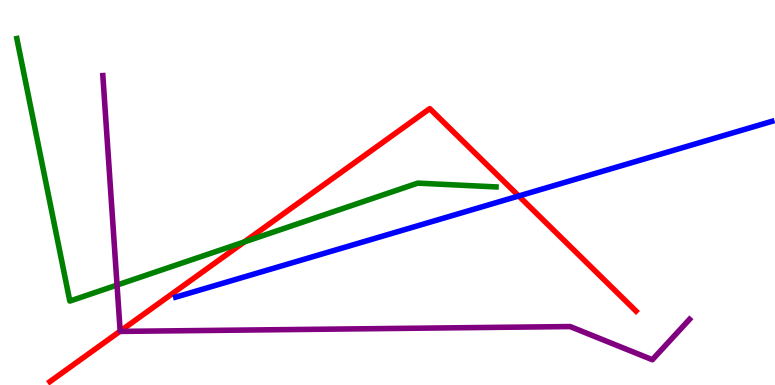[{'lines': ['blue', 'red'], 'intersections': [{'x': 6.69, 'y': 4.91}]}, {'lines': ['green', 'red'], 'intersections': [{'x': 3.15, 'y': 3.72}]}, {'lines': ['purple', 'red'], 'intersections': [{'x': 1.55, 'y': 1.4}]}, {'lines': ['blue', 'green'], 'intersections': []}, {'lines': ['blue', 'purple'], 'intersections': []}, {'lines': ['green', 'purple'], 'intersections': [{'x': 1.51, 'y': 2.6}]}]